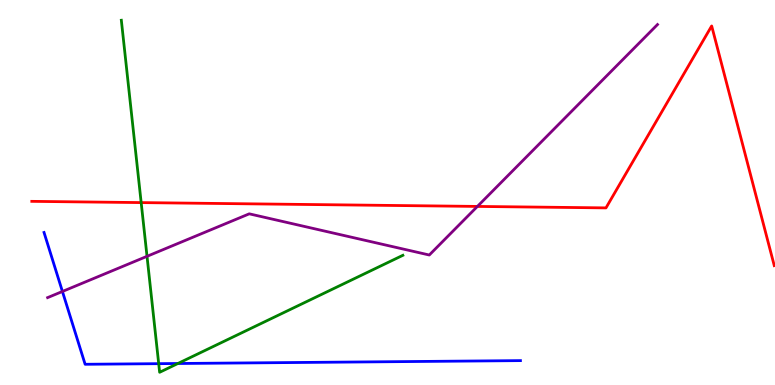[{'lines': ['blue', 'red'], 'intersections': []}, {'lines': ['green', 'red'], 'intersections': [{'x': 1.82, 'y': 4.74}]}, {'lines': ['purple', 'red'], 'intersections': [{'x': 6.16, 'y': 4.64}]}, {'lines': ['blue', 'green'], 'intersections': [{'x': 2.05, 'y': 0.554}, {'x': 2.3, 'y': 0.558}]}, {'lines': ['blue', 'purple'], 'intersections': [{'x': 0.805, 'y': 2.43}]}, {'lines': ['green', 'purple'], 'intersections': [{'x': 1.9, 'y': 3.34}]}]